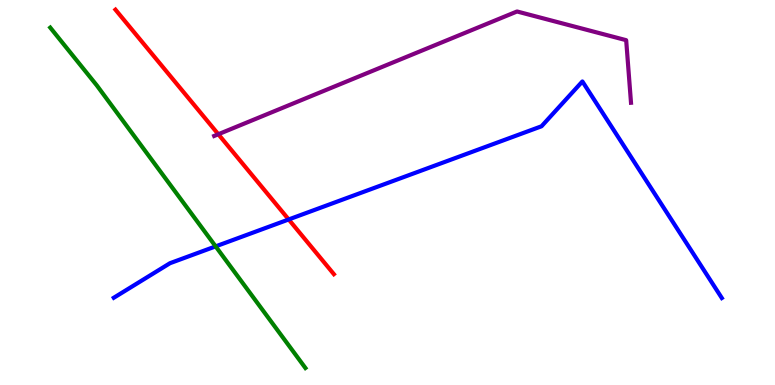[{'lines': ['blue', 'red'], 'intersections': [{'x': 3.73, 'y': 4.3}]}, {'lines': ['green', 'red'], 'intersections': []}, {'lines': ['purple', 'red'], 'intersections': [{'x': 2.82, 'y': 6.51}]}, {'lines': ['blue', 'green'], 'intersections': [{'x': 2.78, 'y': 3.6}]}, {'lines': ['blue', 'purple'], 'intersections': []}, {'lines': ['green', 'purple'], 'intersections': []}]